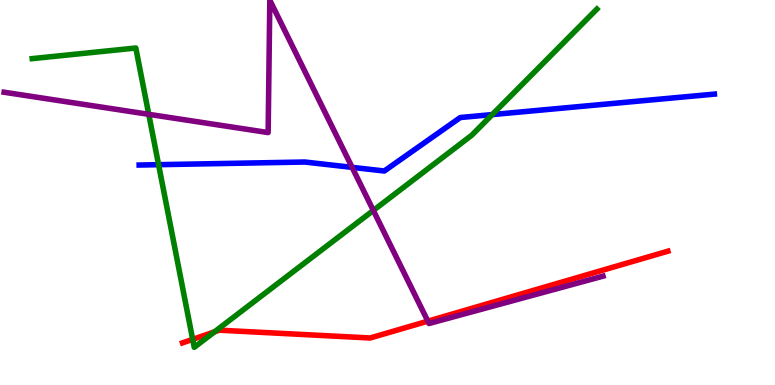[{'lines': ['blue', 'red'], 'intersections': []}, {'lines': ['green', 'red'], 'intersections': [{'x': 2.49, 'y': 1.19}, {'x': 2.77, 'y': 1.38}]}, {'lines': ['purple', 'red'], 'intersections': [{'x': 5.52, 'y': 1.66}]}, {'lines': ['blue', 'green'], 'intersections': [{'x': 2.05, 'y': 5.72}, {'x': 6.35, 'y': 7.02}]}, {'lines': ['blue', 'purple'], 'intersections': [{'x': 4.54, 'y': 5.65}]}, {'lines': ['green', 'purple'], 'intersections': [{'x': 1.92, 'y': 7.03}, {'x': 4.82, 'y': 4.53}]}]